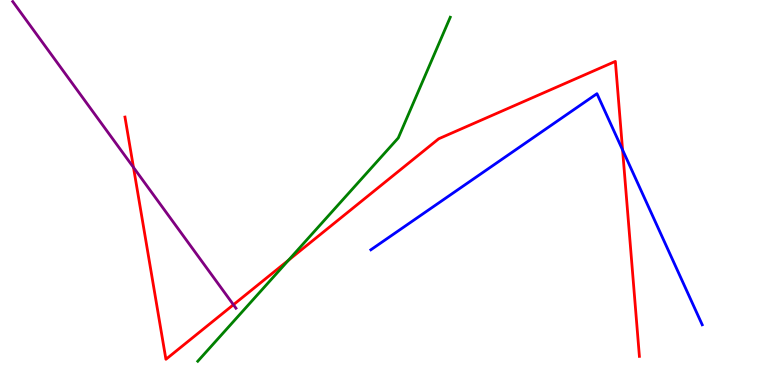[{'lines': ['blue', 'red'], 'intersections': [{'x': 8.03, 'y': 6.11}]}, {'lines': ['green', 'red'], 'intersections': [{'x': 3.72, 'y': 3.24}]}, {'lines': ['purple', 'red'], 'intersections': [{'x': 1.72, 'y': 5.65}, {'x': 3.01, 'y': 2.09}]}, {'lines': ['blue', 'green'], 'intersections': []}, {'lines': ['blue', 'purple'], 'intersections': []}, {'lines': ['green', 'purple'], 'intersections': []}]